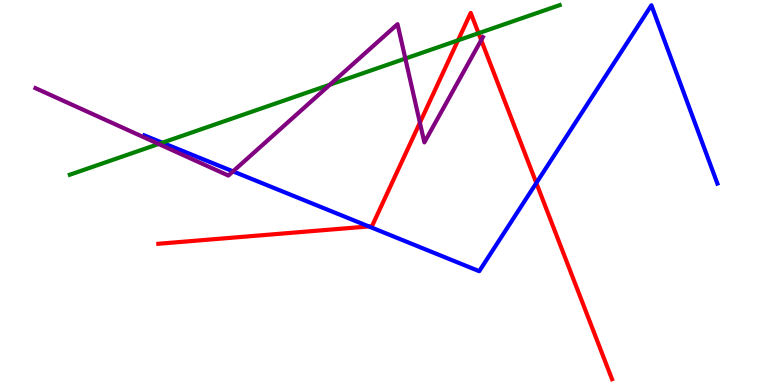[{'lines': ['blue', 'red'], 'intersections': [{'x': 4.76, 'y': 4.12}, {'x': 6.92, 'y': 5.25}]}, {'lines': ['green', 'red'], 'intersections': [{'x': 5.91, 'y': 8.95}, {'x': 6.17, 'y': 9.14}]}, {'lines': ['purple', 'red'], 'intersections': [{'x': 5.42, 'y': 6.81}, {'x': 6.21, 'y': 8.96}]}, {'lines': ['blue', 'green'], 'intersections': [{'x': 2.09, 'y': 6.29}]}, {'lines': ['blue', 'purple'], 'intersections': [{'x': 3.01, 'y': 5.55}]}, {'lines': ['green', 'purple'], 'intersections': [{'x': 2.05, 'y': 6.26}, {'x': 4.26, 'y': 7.8}, {'x': 5.23, 'y': 8.48}]}]